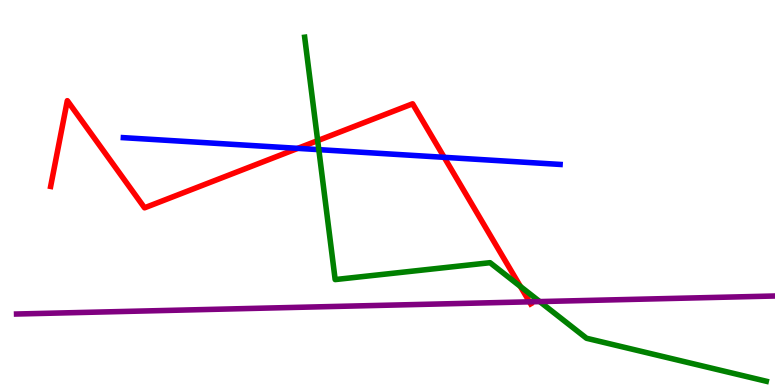[{'lines': ['blue', 'red'], 'intersections': [{'x': 3.84, 'y': 6.15}, {'x': 5.73, 'y': 5.91}]}, {'lines': ['green', 'red'], 'intersections': [{'x': 4.1, 'y': 6.35}, {'x': 6.71, 'y': 2.56}]}, {'lines': ['purple', 'red'], 'intersections': [{'x': 6.83, 'y': 2.16}]}, {'lines': ['blue', 'green'], 'intersections': [{'x': 4.11, 'y': 6.11}]}, {'lines': ['blue', 'purple'], 'intersections': []}, {'lines': ['green', 'purple'], 'intersections': [{'x': 6.96, 'y': 2.17}]}]